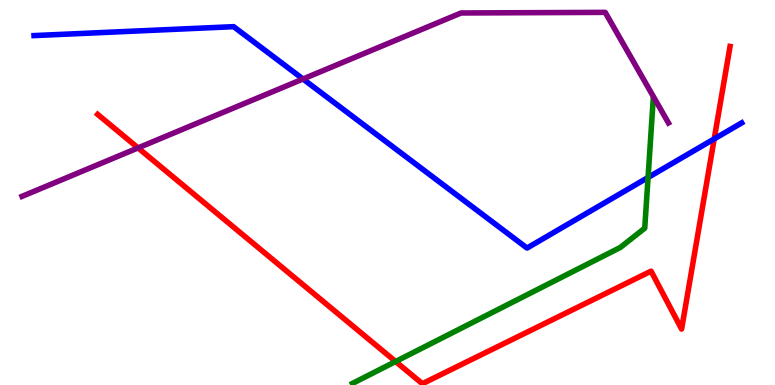[{'lines': ['blue', 'red'], 'intersections': [{'x': 9.22, 'y': 6.39}]}, {'lines': ['green', 'red'], 'intersections': [{'x': 5.1, 'y': 0.61}]}, {'lines': ['purple', 'red'], 'intersections': [{'x': 1.78, 'y': 6.16}]}, {'lines': ['blue', 'green'], 'intersections': [{'x': 8.36, 'y': 5.39}]}, {'lines': ['blue', 'purple'], 'intersections': [{'x': 3.91, 'y': 7.95}]}, {'lines': ['green', 'purple'], 'intersections': []}]